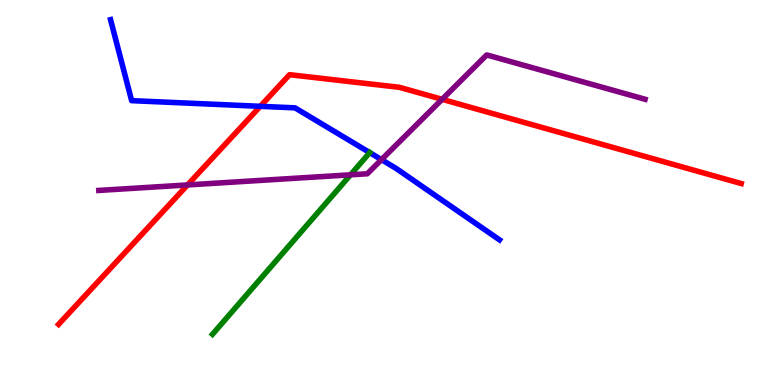[{'lines': ['blue', 'red'], 'intersections': [{'x': 3.36, 'y': 7.24}]}, {'lines': ['green', 'red'], 'intersections': []}, {'lines': ['purple', 'red'], 'intersections': [{'x': 2.42, 'y': 5.2}, {'x': 5.7, 'y': 7.42}]}, {'lines': ['blue', 'green'], 'intersections': [{'x': 4.77, 'y': 6.04}]}, {'lines': ['blue', 'purple'], 'intersections': [{'x': 4.92, 'y': 5.85}]}, {'lines': ['green', 'purple'], 'intersections': [{'x': 4.52, 'y': 5.46}]}]